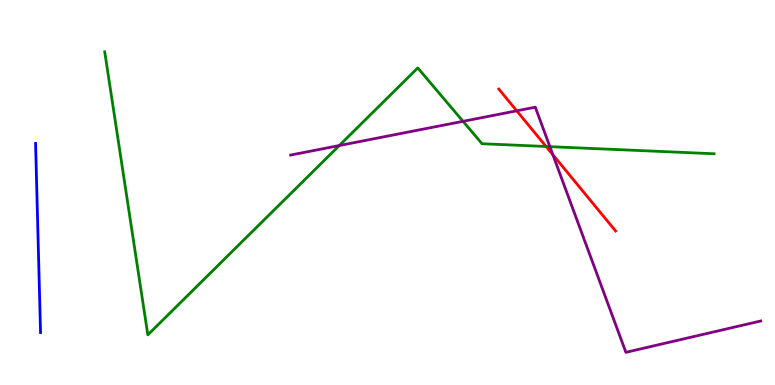[{'lines': ['blue', 'red'], 'intersections': []}, {'lines': ['green', 'red'], 'intersections': [{'x': 7.05, 'y': 6.2}]}, {'lines': ['purple', 'red'], 'intersections': [{'x': 6.67, 'y': 7.12}, {'x': 7.13, 'y': 5.98}]}, {'lines': ['blue', 'green'], 'intersections': []}, {'lines': ['blue', 'purple'], 'intersections': []}, {'lines': ['green', 'purple'], 'intersections': [{'x': 4.38, 'y': 6.22}, {'x': 5.97, 'y': 6.85}, {'x': 7.1, 'y': 6.19}]}]